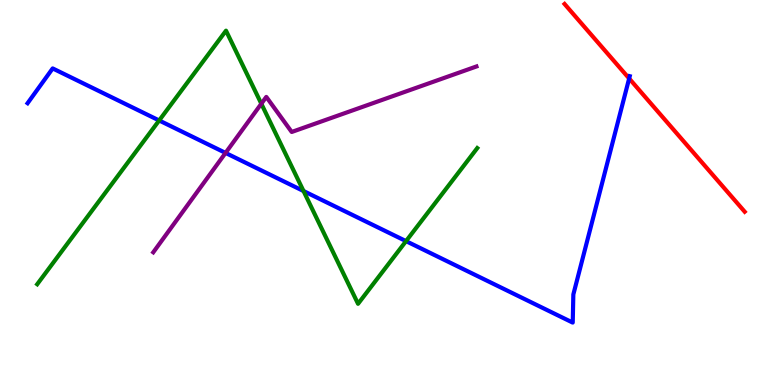[{'lines': ['blue', 'red'], 'intersections': [{'x': 8.12, 'y': 7.96}]}, {'lines': ['green', 'red'], 'intersections': []}, {'lines': ['purple', 'red'], 'intersections': []}, {'lines': ['blue', 'green'], 'intersections': [{'x': 2.05, 'y': 6.87}, {'x': 3.92, 'y': 5.04}, {'x': 5.24, 'y': 3.74}]}, {'lines': ['blue', 'purple'], 'intersections': [{'x': 2.91, 'y': 6.03}]}, {'lines': ['green', 'purple'], 'intersections': [{'x': 3.37, 'y': 7.31}]}]